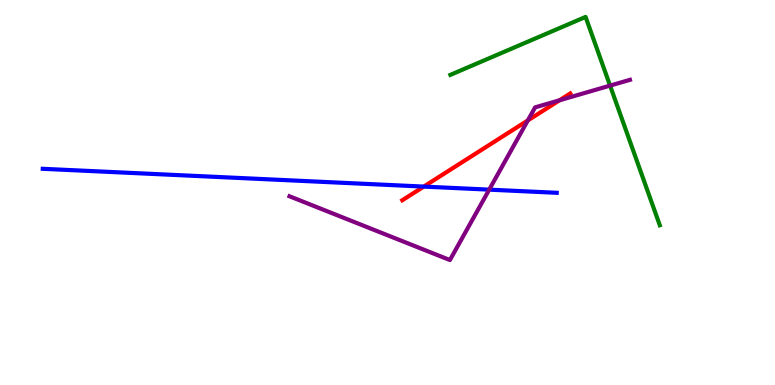[{'lines': ['blue', 'red'], 'intersections': [{'x': 5.47, 'y': 5.15}]}, {'lines': ['green', 'red'], 'intersections': []}, {'lines': ['purple', 'red'], 'intersections': [{'x': 6.81, 'y': 6.87}, {'x': 7.22, 'y': 7.39}]}, {'lines': ['blue', 'green'], 'intersections': []}, {'lines': ['blue', 'purple'], 'intersections': [{'x': 6.31, 'y': 5.07}]}, {'lines': ['green', 'purple'], 'intersections': [{'x': 7.87, 'y': 7.78}]}]